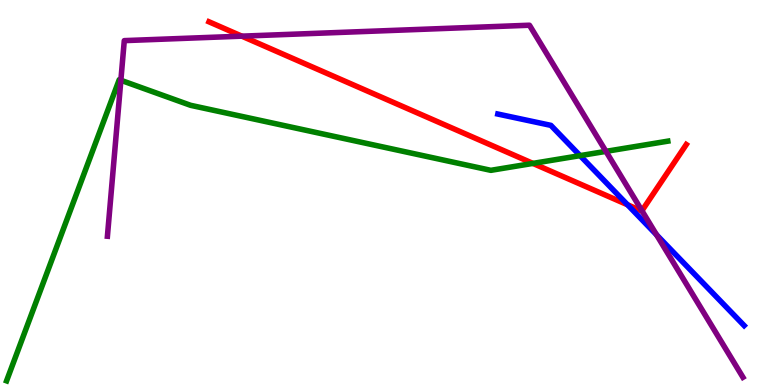[{'lines': ['blue', 'red'], 'intersections': [{'x': 8.1, 'y': 4.68}]}, {'lines': ['green', 'red'], 'intersections': [{'x': 6.88, 'y': 5.76}]}, {'lines': ['purple', 'red'], 'intersections': [{'x': 3.12, 'y': 9.06}, {'x': 8.28, 'y': 4.53}]}, {'lines': ['blue', 'green'], 'intersections': [{'x': 7.49, 'y': 5.96}]}, {'lines': ['blue', 'purple'], 'intersections': [{'x': 8.47, 'y': 3.9}]}, {'lines': ['green', 'purple'], 'intersections': [{'x': 1.56, 'y': 7.92}, {'x': 7.82, 'y': 6.07}]}]